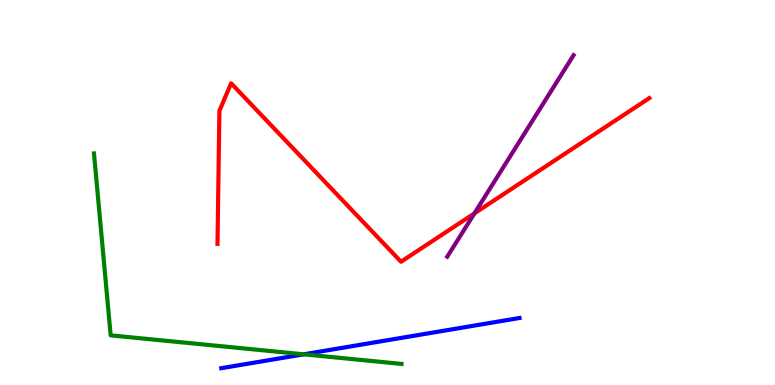[{'lines': ['blue', 'red'], 'intersections': []}, {'lines': ['green', 'red'], 'intersections': []}, {'lines': ['purple', 'red'], 'intersections': [{'x': 6.12, 'y': 4.46}]}, {'lines': ['blue', 'green'], 'intersections': [{'x': 3.92, 'y': 0.797}]}, {'lines': ['blue', 'purple'], 'intersections': []}, {'lines': ['green', 'purple'], 'intersections': []}]